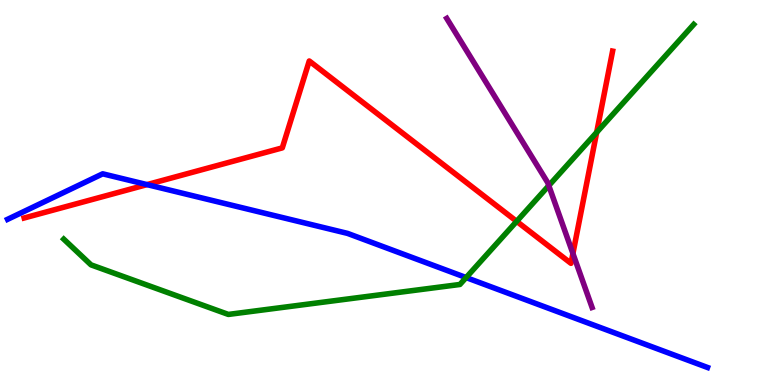[{'lines': ['blue', 'red'], 'intersections': [{'x': 1.9, 'y': 5.2}]}, {'lines': ['green', 'red'], 'intersections': [{'x': 6.67, 'y': 4.25}, {'x': 7.7, 'y': 6.56}]}, {'lines': ['purple', 'red'], 'intersections': [{'x': 7.39, 'y': 3.42}]}, {'lines': ['blue', 'green'], 'intersections': [{'x': 6.01, 'y': 2.79}]}, {'lines': ['blue', 'purple'], 'intersections': []}, {'lines': ['green', 'purple'], 'intersections': [{'x': 7.08, 'y': 5.18}]}]